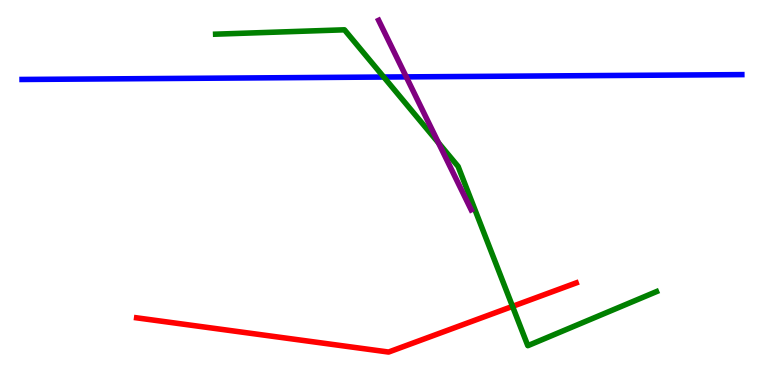[{'lines': ['blue', 'red'], 'intersections': []}, {'lines': ['green', 'red'], 'intersections': [{'x': 6.61, 'y': 2.04}]}, {'lines': ['purple', 'red'], 'intersections': []}, {'lines': ['blue', 'green'], 'intersections': [{'x': 4.95, 'y': 8.0}]}, {'lines': ['blue', 'purple'], 'intersections': [{'x': 5.24, 'y': 8.0}]}, {'lines': ['green', 'purple'], 'intersections': [{'x': 5.66, 'y': 6.29}]}]